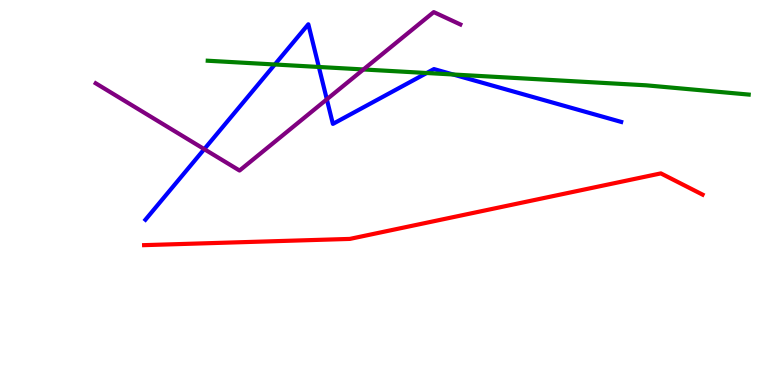[{'lines': ['blue', 'red'], 'intersections': []}, {'lines': ['green', 'red'], 'intersections': []}, {'lines': ['purple', 'red'], 'intersections': []}, {'lines': ['blue', 'green'], 'intersections': [{'x': 3.55, 'y': 8.32}, {'x': 4.11, 'y': 8.26}, {'x': 5.51, 'y': 8.1}, {'x': 5.85, 'y': 8.07}]}, {'lines': ['blue', 'purple'], 'intersections': [{'x': 2.64, 'y': 6.13}, {'x': 4.22, 'y': 7.42}]}, {'lines': ['green', 'purple'], 'intersections': [{'x': 4.69, 'y': 8.2}]}]